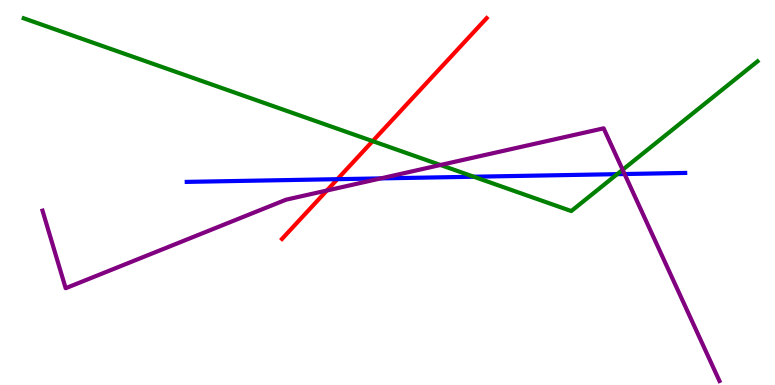[{'lines': ['blue', 'red'], 'intersections': [{'x': 4.35, 'y': 5.35}]}, {'lines': ['green', 'red'], 'intersections': [{'x': 4.81, 'y': 6.33}]}, {'lines': ['purple', 'red'], 'intersections': [{'x': 4.22, 'y': 5.05}]}, {'lines': ['blue', 'green'], 'intersections': [{'x': 6.11, 'y': 5.41}, {'x': 7.96, 'y': 5.48}]}, {'lines': ['blue', 'purple'], 'intersections': [{'x': 4.91, 'y': 5.37}, {'x': 8.06, 'y': 5.48}]}, {'lines': ['green', 'purple'], 'intersections': [{'x': 5.68, 'y': 5.71}, {'x': 8.03, 'y': 5.59}]}]